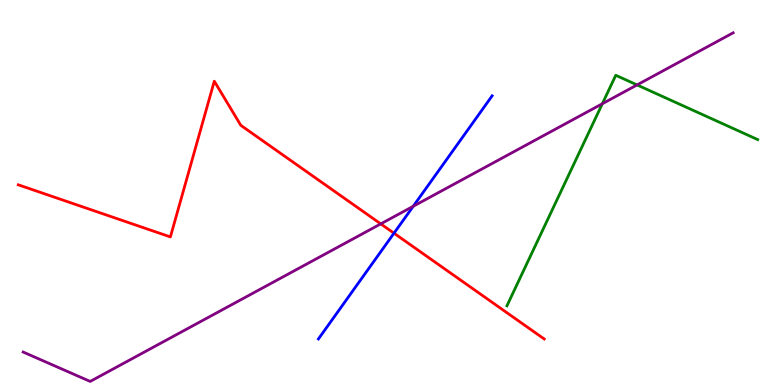[{'lines': ['blue', 'red'], 'intersections': [{'x': 5.08, 'y': 3.94}]}, {'lines': ['green', 'red'], 'intersections': []}, {'lines': ['purple', 'red'], 'intersections': [{'x': 4.91, 'y': 4.18}]}, {'lines': ['blue', 'green'], 'intersections': []}, {'lines': ['blue', 'purple'], 'intersections': [{'x': 5.33, 'y': 4.64}]}, {'lines': ['green', 'purple'], 'intersections': [{'x': 7.77, 'y': 7.31}, {'x': 8.22, 'y': 7.79}]}]